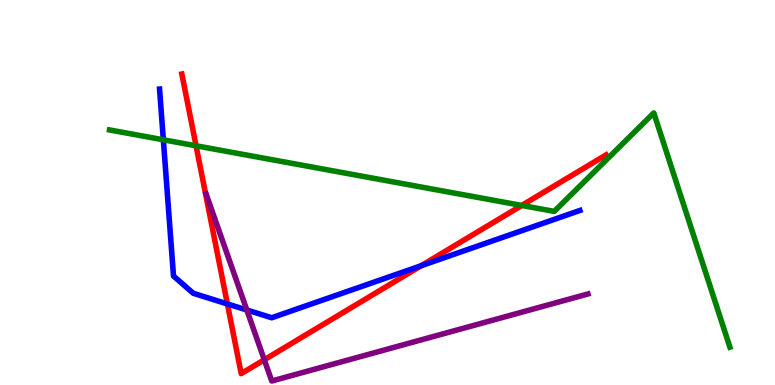[{'lines': ['blue', 'red'], 'intersections': [{'x': 2.93, 'y': 2.11}, {'x': 5.43, 'y': 3.1}]}, {'lines': ['green', 'red'], 'intersections': [{'x': 2.53, 'y': 6.21}, {'x': 6.73, 'y': 4.66}]}, {'lines': ['purple', 'red'], 'intersections': [{'x': 3.41, 'y': 0.655}]}, {'lines': ['blue', 'green'], 'intersections': [{'x': 2.11, 'y': 6.37}]}, {'lines': ['blue', 'purple'], 'intersections': [{'x': 3.18, 'y': 1.95}]}, {'lines': ['green', 'purple'], 'intersections': []}]